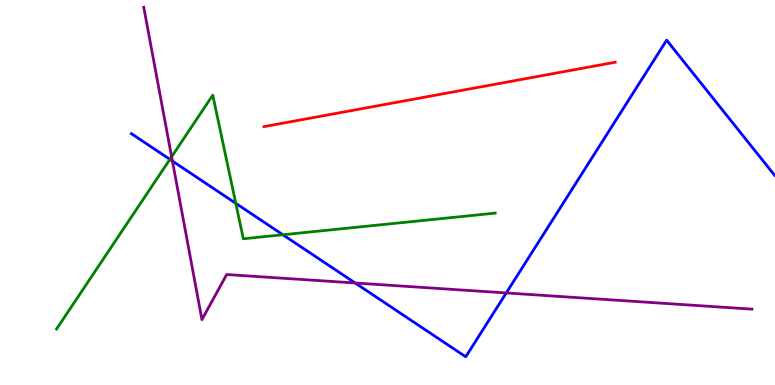[{'lines': ['blue', 'red'], 'intersections': []}, {'lines': ['green', 'red'], 'intersections': []}, {'lines': ['purple', 'red'], 'intersections': []}, {'lines': ['blue', 'green'], 'intersections': [{'x': 2.19, 'y': 5.86}, {'x': 3.04, 'y': 4.72}, {'x': 3.65, 'y': 3.9}]}, {'lines': ['blue', 'purple'], 'intersections': [{'x': 2.22, 'y': 5.82}, {'x': 4.58, 'y': 2.65}, {'x': 6.53, 'y': 2.39}]}, {'lines': ['green', 'purple'], 'intersections': [{'x': 2.21, 'y': 5.93}]}]